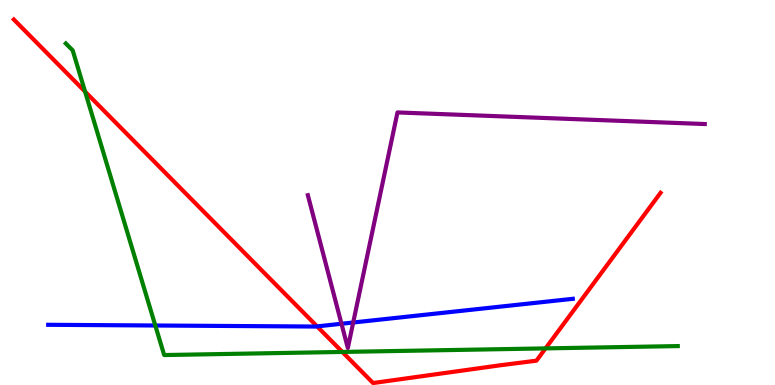[{'lines': ['blue', 'red'], 'intersections': [{'x': 4.09, 'y': 1.52}]}, {'lines': ['green', 'red'], 'intersections': [{'x': 1.1, 'y': 7.62}, {'x': 4.42, 'y': 0.859}, {'x': 7.04, 'y': 0.951}]}, {'lines': ['purple', 'red'], 'intersections': []}, {'lines': ['blue', 'green'], 'intersections': [{'x': 2.0, 'y': 1.55}]}, {'lines': ['blue', 'purple'], 'intersections': [{'x': 4.41, 'y': 1.59}, {'x': 4.56, 'y': 1.62}]}, {'lines': ['green', 'purple'], 'intersections': []}]